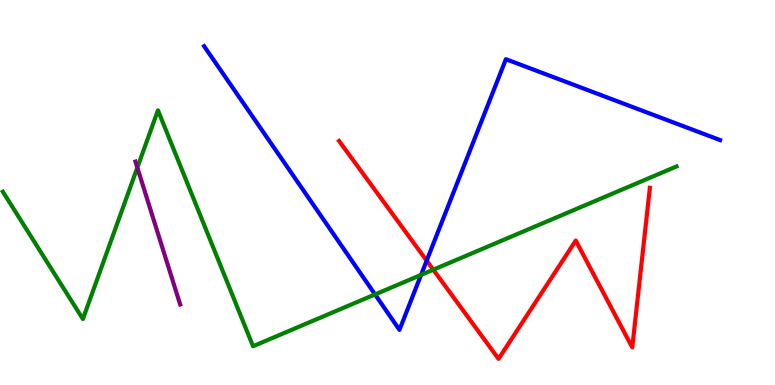[{'lines': ['blue', 'red'], 'intersections': [{'x': 5.51, 'y': 3.23}]}, {'lines': ['green', 'red'], 'intersections': [{'x': 5.59, 'y': 2.99}]}, {'lines': ['purple', 'red'], 'intersections': []}, {'lines': ['blue', 'green'], 'intersections': [{'x': 4.84, 'y': 2.35}, {'x': 5.43, 'y': 2.86}]}, {'lines': ['blue', 'purple'], 'intersections': []}, {'lines': ['green', 'purple'], 'intersections': [{'x': 1.77, 'y': 5.65}]}]